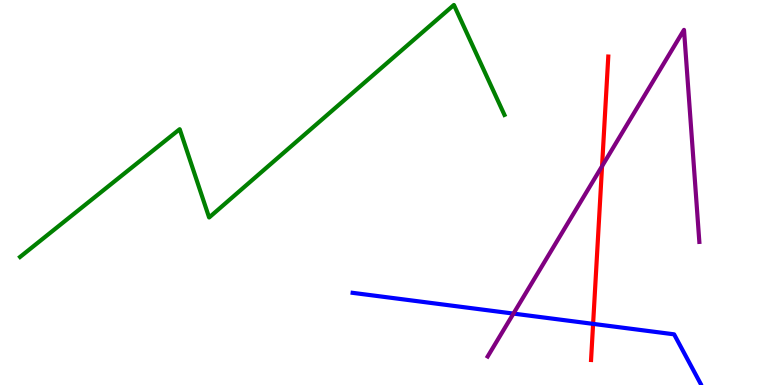[{'lines': ['blue', 'red'], 'intersections': [{'x': 7.65, 'y': 1.59}]}, {'lines': ['green', 'red'], 'intersections': []}, {'lines': ['purple', 'red'], 'intersections': [{'x': 7.77, 'y': 5.68}]}, {'lines': ['blue', 'green'], 'intersections': []}, {'lines': ['blue', 'purple'], 'intersections': [{'x': 6.63, 'y': 1.85}]}, {'lines': ['green', 'purple'], 'intersections': []}]